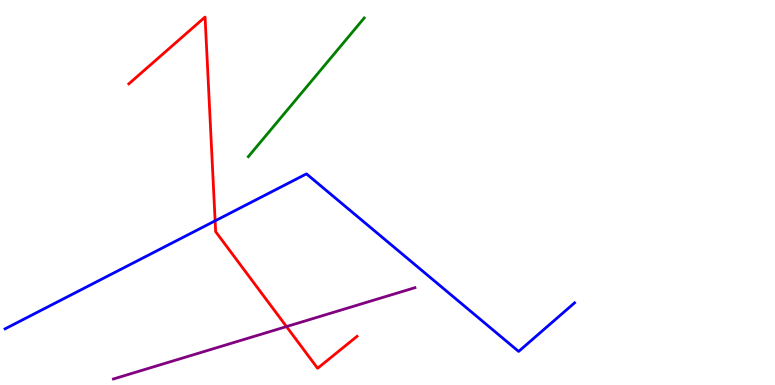[{'lines': ['blue', 'red'], 'intersections': [{'x': 2.78, 'y': 4.26}]}, {'lines': ['green', 'red'], 'intersections': []}, {'lines': ['purple', 'red'], 'intersections': [{'x': 3.7, 'y': 1.52}]}, {'lines': ['blue', 'green'], 'intersections': []}, {'lines': ['blue', 'purple'], 'intersections': []}, {'lines': ['green', 'purple'], 'intersections': []}]